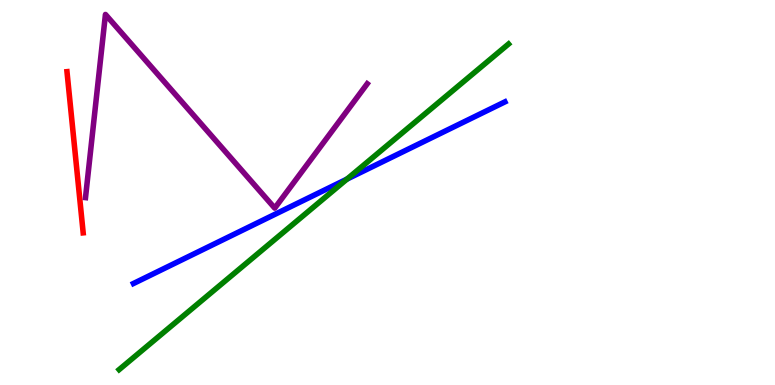[{'lines': ['blue', 'red'], 'intersections': []}, {'lines': ['green', 'red'], 'intersections': []}, {'lines': ['purple', 'red'], 'intersections': []}, {'lines': ['blue', 'green'], 'intersections': [{'x': 4.48, 'y': 5.35}]}, {'lines': ['blue', 'purple'], 'intersections': []}, {'lines': ['green', 'purple'], 'intersections': []}]